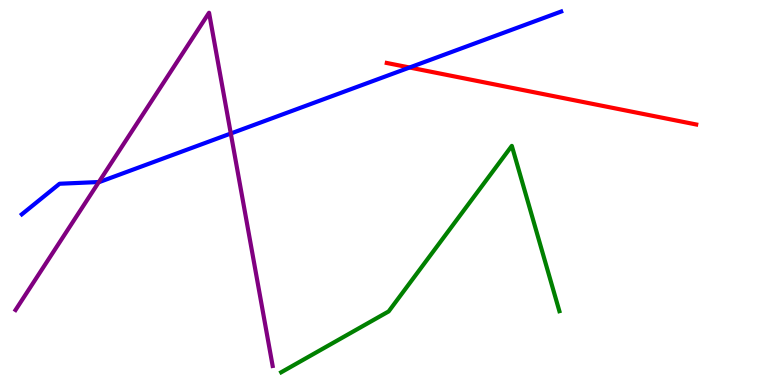[{'lines': ['blue', 'red'], 'intersections': [{'x': 5.28, 'y': 8.25}]}, {'lines': ['green', 'red'], 'intersections': []}, {'lines': ['purple', 'red'], 'intersections': []}, {'lines': ['blue', 'green'], 'intersections': []}, {'lines': ['blue', 'purple'], 'intersections': [{'x': 1.28, 'y': 5.27}, {'x': 2.98, 'y': 6.53}]}, {'lines': ['green', 'purple'], 'intersections': []}]